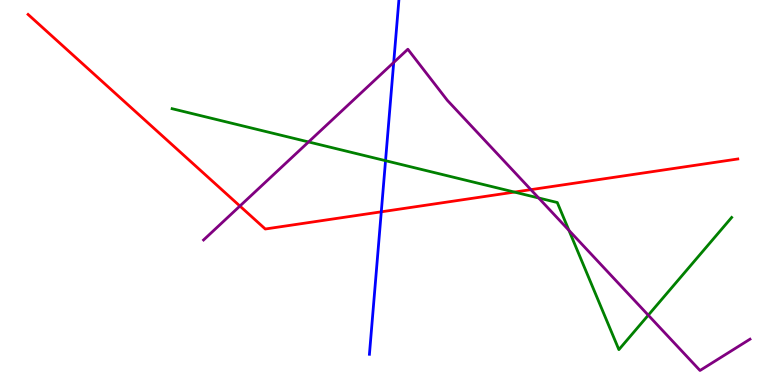[{'lines': ['blue', 'red'], 'intersections': [{'x': 4.92, 'y': 4.5}]}, {'lines': ['green', 'red'], 'intersections': [{'x': 6.64, 'y': 5.01}]}, {'lines': ['purple', 'red'], 'intersections': [{'x': 3.1, 'y': 4.65}, {'x': 6.85, 'y': 5.07}]}, {'lines': ['blue', 'green'], 'intersections': [{'x': 4.97, 'y': 5.83}]}, {'lines': ['blue', 'purple'], 'intersections': [{'x': 5.08, 'y': 8.38}]}, {'lines': ['green', 'purple'], 'intersections': [{'x': 3.98, 'y': 6.31}, {'x': 6.95, 'y': 4.86}, {'x': 7.34, 'y': 4.02}, {'x': 8.36, 'y': 1.81}]}]